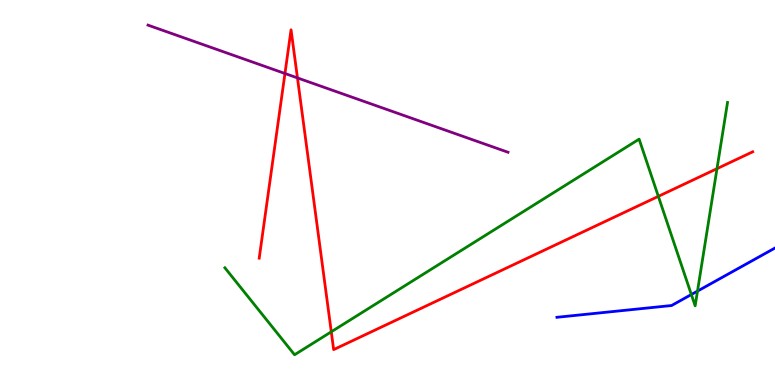[{'lines': ['blue', 'red'], 'intersections': []}, {'lines': ['green', 'red'], 'intersections': [{'x': 4.27, 'y': 1.38}, {'x': 8.49, 'y': 4.9}, {'x': 9.25, 'y': 5.62}]}, {'lines': ['purple', 'red'], 'intersections': [{'x': 3.68, 'y': 8.09}, {'x': 3.84, 'y': 7.98}]}, {'lines': ['blue', 'green'], 'intersections': [{'x': 8.92, 'y': 2.35}, {'x': 9.0, 'y': 2.44}]}, {'lines': ['blue', 'purple'], 'intersections': []}, {'lines': ['green', 'purple'], 'intersections': []}]